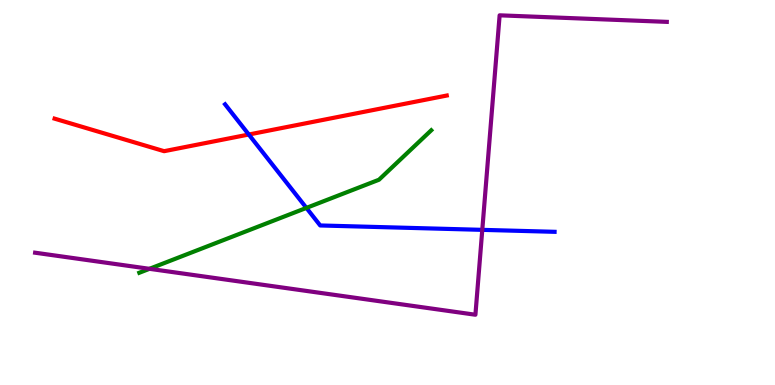[{'lines': ['blue', 'red'], 'intersections': [{'x': 3.21, 'y': 6.51}]}, {'lines': ['green', 'red'], 'intersections': []}, {'lines': ['purple', 'red'], 'intersections': []}, {'lines': ['blue', 'green'], 'intersections': [{'x': 3.95, 'y': 4.6}]}, {'lines': ['blue', 'purple'], 'intersections': [{'x': 6.22, 'y': 4.03}]}, {'lines': ['green', 'purple'], 'intersections': [{'x': 1.93, 'y': 3.02}]}]